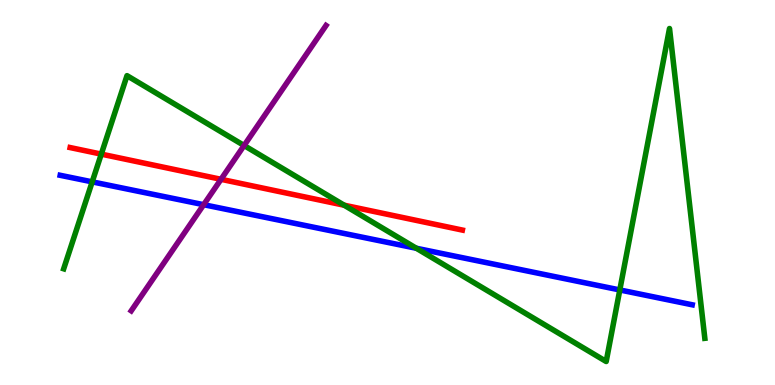[{'lines': ['blue', 'red'], 'intersections': []}, {'lines': ['green', 'red'], 'intersections': [{'x': 1.31, 'y': 6.0}, {'x': 4.44, 'y': 4.67}]}, {'lines': ['purple', 'red'], 'intersections': [{'x': 2.85, 'y': 5.34}]}, {'lines': ['blue', 'green'], 'intersections': [{'x': 1.19, 'y': 5.28}, {'x': 5.37, 'y': 3.55}, {'x': 8.0, 'y': 2.47}]}, {'lines': ['blue', 'purple'], 'intersections': [{'x': 2.63, 'y': 4.68}]}, {'lines': ['green', 'purple'], 'intersections': [{'x': 3.15, 'y': 6.22}]}]